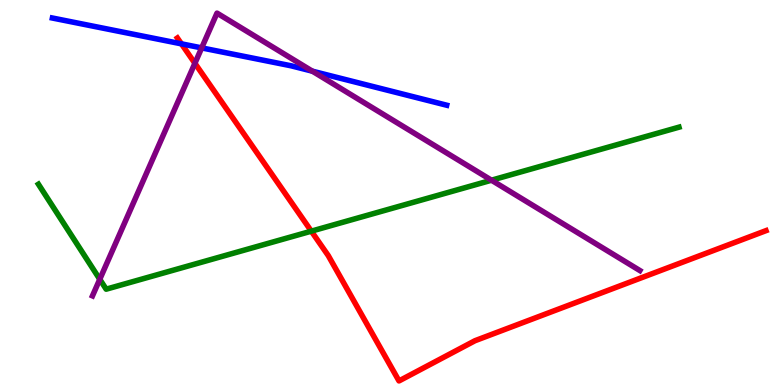[{'lines': ['blue', 'red'], 'intersections': [{'x': 2.34, 'y': 8.86}]}, {'lines': ['green', 'red'], 'intersections': [{'x': 4.02, 'y': 4.0}]}, {'lines': ['purple', 'red'], 'intersections': [{'x': 2.51, 'y': 8.36}]}, {'lines': ['blue', 'green'], 'intersections': []}, {'lines': ['blue', 'purple'], 'intersections': [{'x': 2.6, 'y': 8.76}, {'x': 4.03, 'y': 8.15}]}, {'lines': ['green', 'purple'], 'intersections': [{'x': 1.29, 'y': 2.75}, {'x': 6.34, 'y': 5.32}]}]